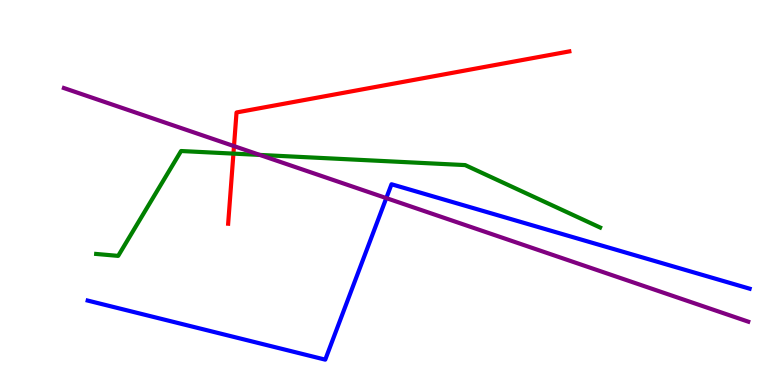[{'lines': ['blue', 'red'], 'intersections': []}, {'lines': ['green', 'red'], 'intersections': [{'x': 3.01, 'y': 6.01}]}, {'lines': ['purple', 'red'], 'intersections': [{'x': 3.02, 'y': 6.2}]}, {'lines': ['blue', 'green'], 'intersections': []}, {'lines': ['blue', 'purple'], 'intersections': [{'x': 4.98, 'y': 4.85}]}, {'lines': ['green', 'purple'], 'intersections': [{'x': 3.35, 'y': 5.98}]}]